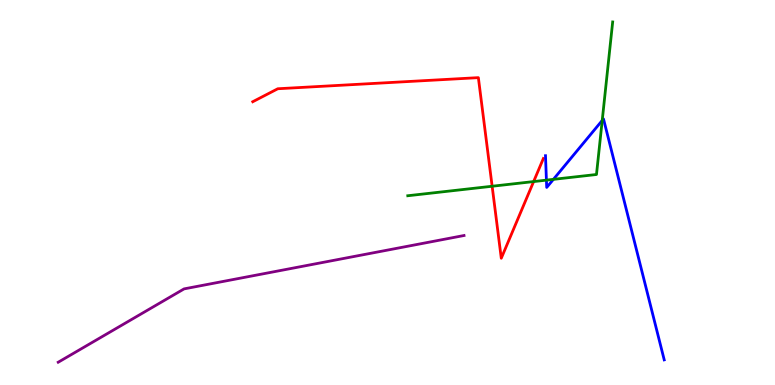[{'lines': ['blue', 'red'], 'intersections': []}, {'lines': ['green', 'red'], 'intersections': [{'x': 6.35, 'y': 5.16}, {'x': 6.89, 'y': 5.28}]}, {'lines': ['purple', 'red'], 'intersections': []}, {'lines': ['blue', 'green'], 'intersections': [{'x': 7.05, 'y': 5.32}, {'x': 7.14, 'y': 5.34}, {'x': 7.77, 'y': 6.87}]}, {'lines': ['blue', 'purple'], 'intersections': []}, {'lines': ['green', 'purple'], 'intersections': []}]